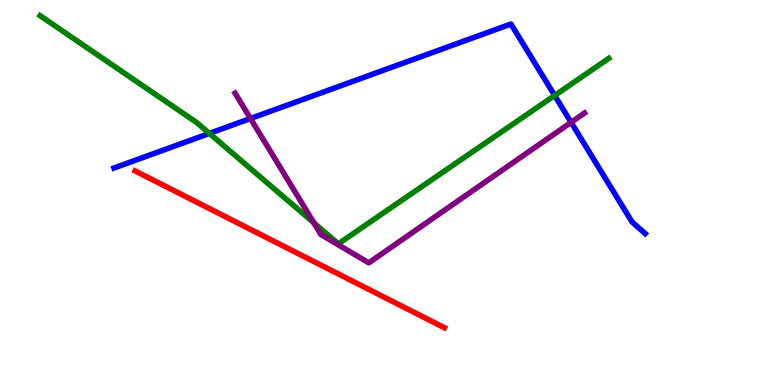[{'lines': ['blue', 'red'], 'intersections': []}, {'lines': ['green', 'red'], 'intersections': []}, {'lines': ['purple', 'red'], 'intersections': []}, {'lines': ['blue', 'green'], 'intersections': [{'x': 2.7, 'y': 6.54}, {'x': 7.16, 'y': 7.52}]}, {'lines': ['blue', 'purple'], 'intersections': [{'x': 3.23, 'y': 6.92}, {'x': 7.37, 'y': 6.82}]}, {'lines': ['green', 'purple'], 'intersections': [{'x': 4.05, 'y': 4.21}]}]